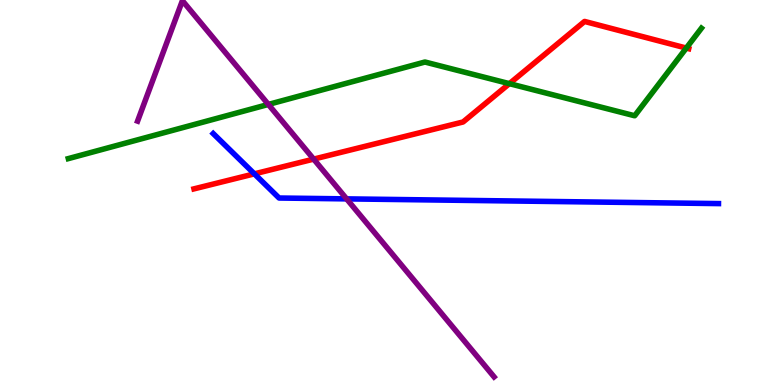[{'lines': ['blue', 'red'], 'intersections': [{'x': 3.28, 'y': 5.48}]}, {'lines': ['green', 'red'], 'intersections': [{'x': 6.57, 'y': 7.83}, {'x': 8.86, 'y': 8.75}]}, {'lines': ['purple', 'red'], 'intersections': [{'x': 4.05, 'y': 5.87}]}, {'lines': ['blue', 'green'], 'intersections': []}, {'lines': ['blue', 'purple'], 'intersections': [{'x': 4.47, 'y': 4.83}]}, {'lines': ['green', 'purple'], 'intersections': [{'x': 3.46, 'y': 7.29}]}]